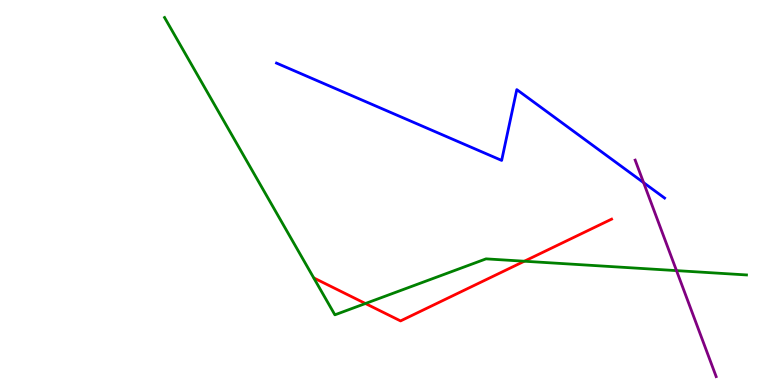[{'lines': ['blue', 'red'], 'intersections': []}, {'lines': ['green', 'red'], 'intersections': [{'x': 4.72, 'y': 2.12}, {'x': 6.77, 'y': 3.21}]}, {'lines': ['purple', 'red'], 'intersections': []}, {'lines': ['blue', 'green'], 'intersections': []}, {'lines': ['blue', 'purple'], 'intersections': [{'x': 8.3, 'y': 5.26}]}, {'lines': ['green', 'purple'], 'intersections': [{'x': 8.73, 'y': 2.97}]}]